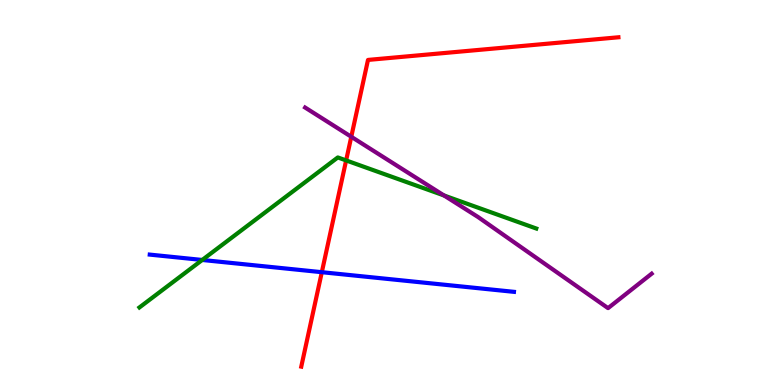[{'lines': ['blue', 'red'], 'intersections': [{'x': 4.15, 'y': 2.93}]}, {'lines': ['green', 'red'], 'intersections': [{'x': 4.47, 'y': 5.83}]}, {'lines': ['purple', 'red'], 'intersections': [{'x': 4.53, 'y': 6.45}]}, {'lines': ['blue', 'green'], 'intersections': [{'x': 2.61, 'y': 3.25}]}, {'lines': ['blue', 'purple'], 'intersections': []}, {'lines': ['green', 'purple'], 'intersections': [{'x': 5.73, 'y': 4.92}]}]